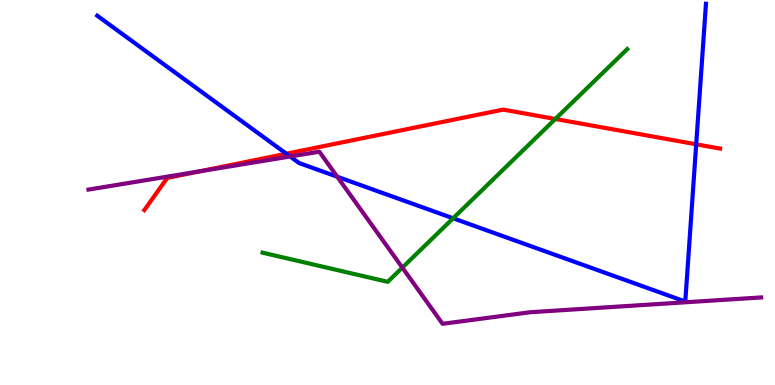[{'lines': ['blue', 'red'], 'intersections': [{'x': 3.69, 'y': 6.01}, {'x': 8.98, 'y': 6.25}]}, {'lines': ['green', 'red'], 'intersections': [{'x': 7.17, 'y': 6.91}]}, {'lines': ['purple', 'red'], 'intersections': [{'x': 2.58, 'y': 5.55}]}, {'lines': ['blue', 'green'], 'intersections': [{'x': 5.85, 'y': 4.33}]}, {'lines': ['blue', 'purple'], 'intersections': [{'x': 3.74, 'y': 5.94}, {'x': 4.35, 'y': 5.41}]}, {'lines': ['green', 'purple'], 'intersections': [{'x': 5.19, 'y': 3.05}]}]